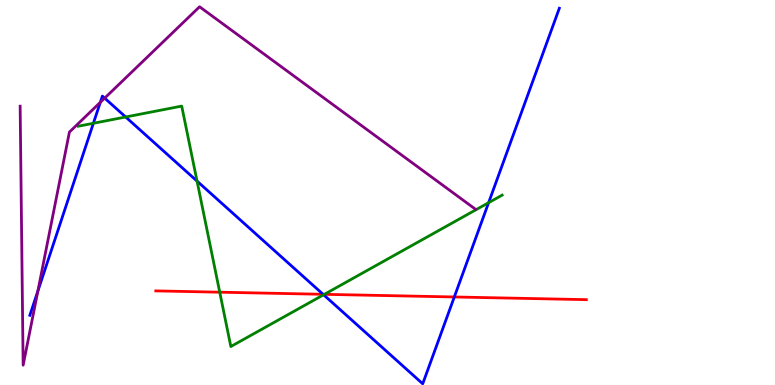[{'lines': ['blue', 'red'], 'intersections': [{'x': 4.17, 'y': 2.36}, {'x': 5.86, 'y': 2.29}]}, {'lines': ['green', 'red'], 'intersections': [{'x': 2.84, 'y': 2.41}, {'x': 4.19, 'y': 2.36}]}, {'lines': ['purple', 'red'], 'intersections': []}, {'lines': ['blue', 'green'], 'intersections': [{'x': 1.2, 'y': 6.8}, {'x': 1.62, 'y': 6.96}, {'x': 2.54, 'y': 5.3}, {'x': 4.18, 'y': 2.34}, {'x': 6.3, 'y': 4.74}]}, {'lines': ['blue', 'purple'], 'intersections': [{'x': 0.489, 'y': 2.44}, {'x': 1.29, 'y': 7.34}, {'x': 1.35, 'y': 7.45}]}, {'lines': ['green', 'purple'], 'intersections': []}]